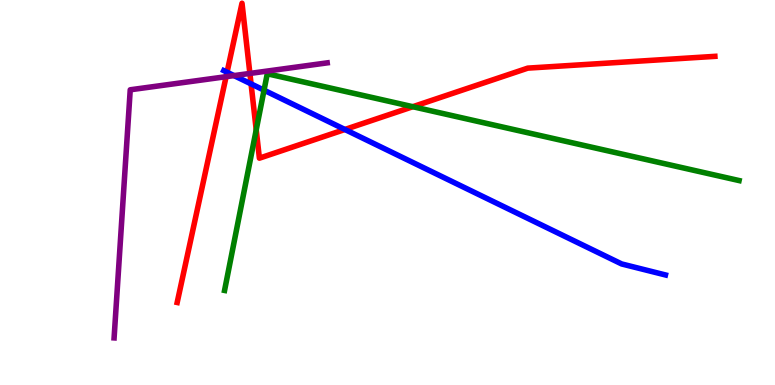[{'lines': ['blue', 'red'], 'intersections': [{'x': 2.93, 'y': 8.12}, {'x': 3.24, 'y': 7.82}, {'x': 4.45, 'y': 6.64}]}, {'lines': ['green', 'red'], 'intersections': [{'x': 3.31, 'y': 6.63}, {'x': 5.33, 'y': 7.23}]}, {'lines': ['purple', 'red'], 'intersections': [{'x': 2.92, 'y': 8.01}, {'x': 3.22, 'y': 8.09}]}, {'lines': ['blue', 'green'], 'intersections': [{'x': 3.41, 'y': 7.66}]}, {'lines': ['blue', 'purple'], 'intersections': [{'x': 3.02, 'y': 8.04}]}, {'lines': ['green', 'purple'], 'intersections': []}]